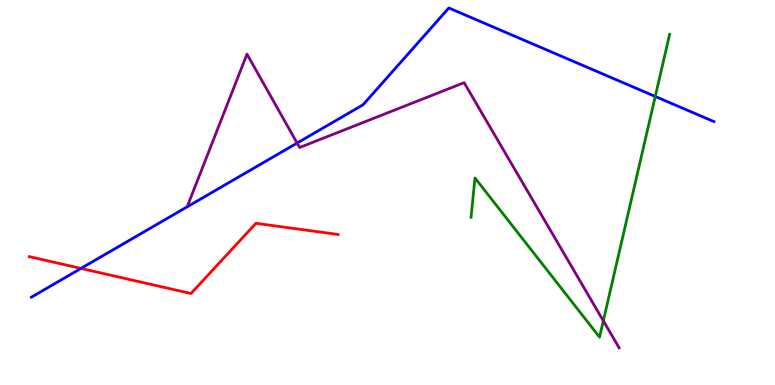[{'lines': ['blue', 'red'], 'intersections': [{'x': 1.04, 'y': 3.03}]}, {'lines': ['green', 'red'], 'intersections': []}, {'lines': ['purple', 'red'], 'intersections': []}, {'lines': ['blue', 'green'], 'intersections': [{'x': 8.45, 'y': 7.49}]}, {'lines': ['blue', 'purple'], 'intersections': [{'x': 3.83, 'y': 6.28}]}, {'lines': ['green', 'purple'], 'intersections': [{'x': 7.78, 'y': 1.67}]}]